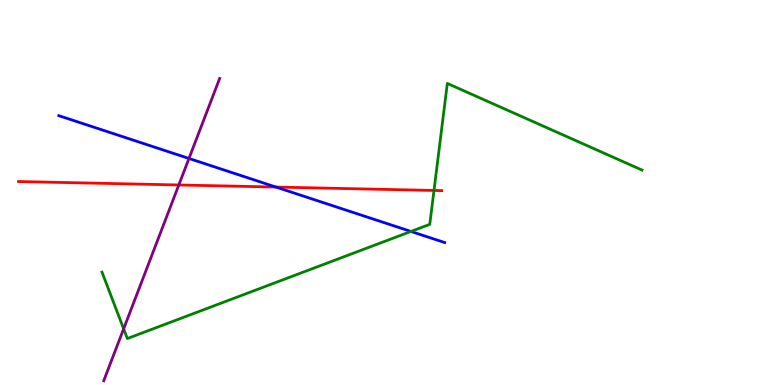[{'lines': ['blue', 'red'], 'intersections': [{'x': 3.56, 'y': 5.14}]}, {'lines': ['green', 'red'], 'intersections': [{'x': 5.6, 'y': 5.05}]}, {'lines': ['purple', 'red'], 'intersections': [{'x': 2.31, 'y': 5.2}]}, {'lines': ['blue', 'green'], 'intersections': [{'x': 5.3, 'y': 3.99}]}, {'lines': ['blue', 'purple'], 'intersections': [{'x': 2.44, 'y': 5.88}]}, {'lines': ['green', 'purple'], 'intersections': [{'x': 1.6, 'y': 1.46}]}]